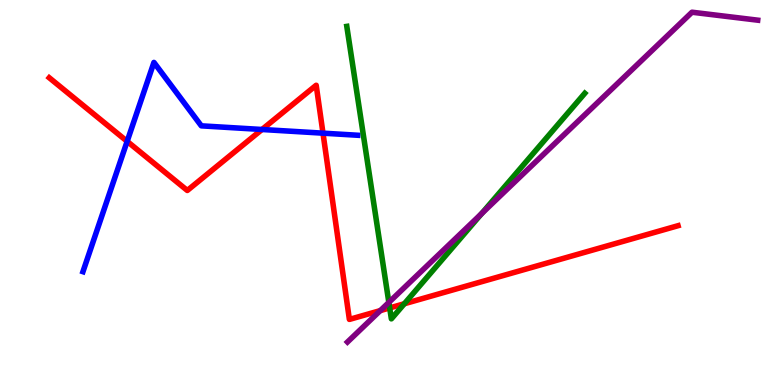[{'lines': ['blue', 'red'], 'intersections': [{'x': 1.64, 'y': 6.33}, {'x': 3.38, 'y': 6.64}, {'x': 4.17, 'y': 6.54}]}, {'lines': ['green', 'red'], 'intersections': [{'x': 5.03, 'y': 2.0}, {'x': 5.22, 'y': 2.11}]}, {'lines': ['purple', 'red'], 'intersections': [{'x': 4.91, 'y': 1.93}]}, {'lines': ['blue', 'green'], 'intersections': []}, {'lines': ['blue', 'purple'], 'intersections': []}, {'lines': ['green', 'purple'], 'intersections': [{'x': 5.02, 'y': 2.14}, {'x': 6.21, 'y': 4.45}]}]